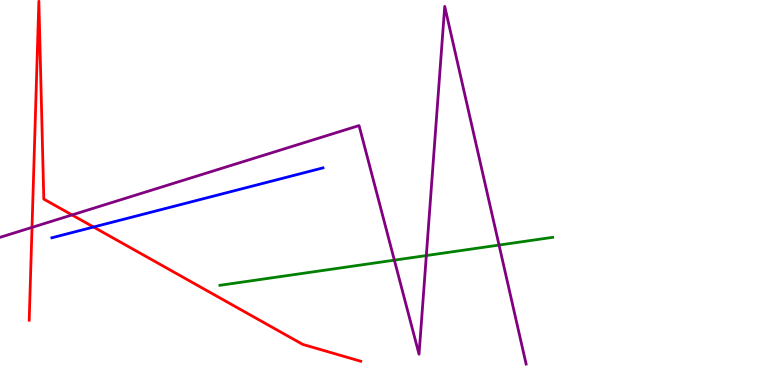[{'lines': ['blue', 'red'], 'intersections': [{'x': 1.21, 'y': 4.1}]}, {'lines': ['green', 'red'], 'intersections': []}, {'lines': ['purple', 'red'], 'intersections': [{'x': 0.413, 'y': 4.09}, {'x': 0.929, 'y': 4.42}]}, {'lines': ['blue', 'green'], 'intersections': []}, {'lines': ['blue', 'purple'], 'intersections': []}, {'lines': ['green', 'purple'], 'intersections': [{'x': 5.09, 'y': 3.24}, {'x': 5.5, 'y': 3.36}, {'x': 6.44, 'y': 3.63}]}]